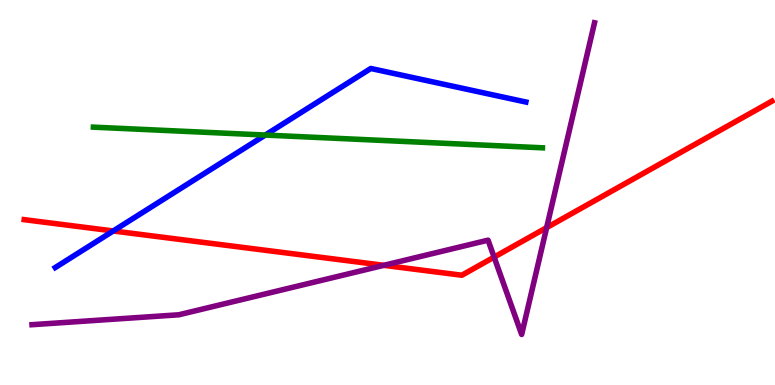[{'lines': ['blue', 'red'], 'intersections': [{'x': 1.46, 'y': 4.0}]}, {'lines': ['green', 'red'], 'intersections': []}, {'lines': ['purple', 'red'], 'intersections': [{'x': 4.95, 'y': 3.11}, {'x': 6.38, 'y': 3.32}, {'x': 7.05, 'y': 4.09}]}, {'lines': ['blue', 'green'], 'intersections': [{'x': 3.42, 'y': 6.49}]}, {'lines': ['blue', 'purple'], 'intersections': []}, {'lines': ['green', 'purple'], 'intersections': []}]